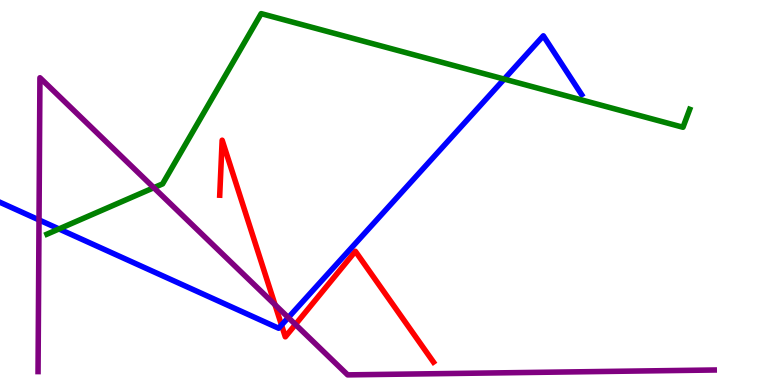[{'lines': ['blue', 'red'], 'intersections': [{'x': 3.63, 'y': 1.56}]}, {'lines': ['green', 'red'], 'intersections': []}, {'lines': ['purple', 'red'], 'intersections': [{'x': 3.55, 'y': 2.09}, {'x': 3.81, 'y': 1.57}]}, {'lines': ['blue', 'green'], 'intersections': [{'x': 0.761, 'y': 4.05}, {'x': 6.51, 'y': 7.95}]}, {'lines': ['blue', 'purple'], 'intersections': [{'x': 0.503, 'y': 4.29}, {'x': 3.72, 'y': 1.75}]}, {'lines': ['green', 'purple'], 'intersections': [{'x': 1.98, 'y': 5.12}]}]